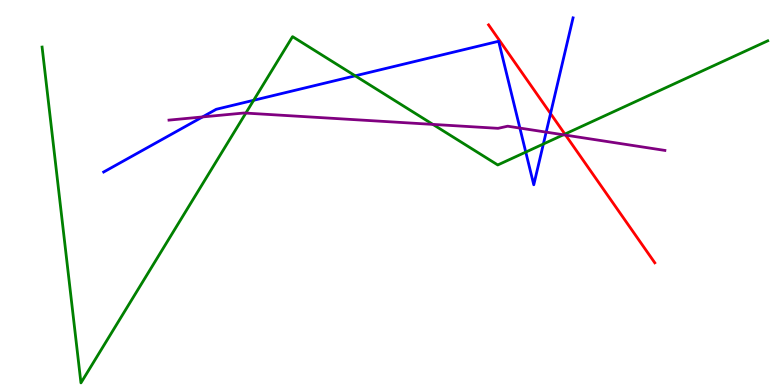[{'lines': ['blue', 'red'], 'intersections': [{'x': 7.1, 'y': 7.05}]}, {'lines': ['green', 'red'], 'intersections': [{'x': 7.29, 'y': 6.52}]}, {'lines': ['purple', 'red'], 'intersections': [{'x': 7.3, 'y': 6.49}]}, {'lines': ['blue', 'green'], 'intersections': [{'x': 3.27, 'y': 7.4}, {'x': 4.58, 'y': 8.03}, {'x': 6.78, 'y': 6.05}, {'x': 7.01, 'y': 6.26}]}, {'lines': ['blue', 'purple'], 'intersections': [{'x': 2.61, 'y': 6.96}, {'x': 6.71, 'y': 6.67}, {'x': 7.05, 'y': 6.57}]}, {'lines': ['green', 'purple'], 'intersections': [{'x': 3.17, 'y': 7.06}, {'x': 5.59, 'y': 6.77}, {'x': 7.27, 'y': 6.5}]}]